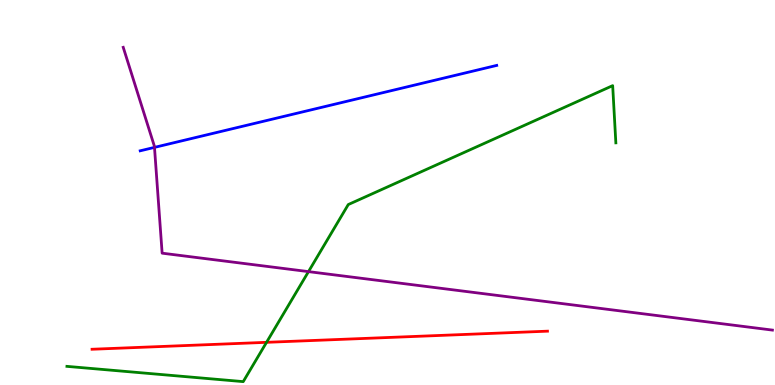[{'lines': ['blue', 'red'], 'intersections': []}, {'lines': ['green', 'red'], 'intersections': [{'x': 3.44, 'y': 1.11}]}, {'lines': ['purple', 'red'], 'intersections': []}, {'lines': ['blue', 'green'], 'intersections': []}, {'lines': ['blue', 'purple'], 'intersections': [{'x': 1.99, 'y': 6.17}]}, {'lines': ['green', 'purple'], 'intersections': [{'x': 3.98, 'y': 2.94}]}]